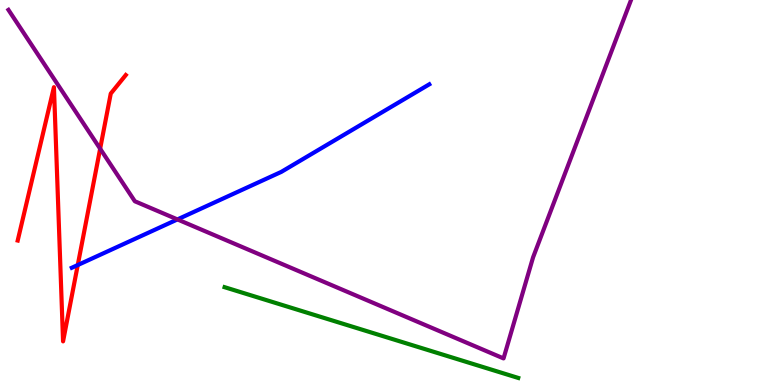[{'lines': ['blue', 'red'], 'intersections': [{'x': 1.0, 'y': 3.12}]}, {'lines': ['green', 'red'], 'intersections': []}, {'lines': ['purple', 'red'], 'intersections': [{'x': 1.29, 'y': 6.14}]}, {'lines': ['blue', 'green'], 'intersections': []}, {'lines': ['blue', 'purple'], 'intersections': [{'x': 2.29, 'y': 4.3}]}, {'lines': ['green', 'purple'], 'intersections': []}]